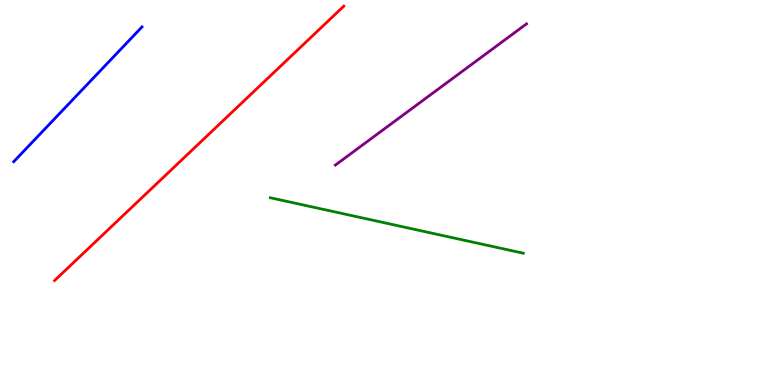[{'lines': ['blue', 'red'], 'intersections': []}, {'lines': ['green', 'red'], 'intersections': []}, {'lines': ['purple', 'red'], 'intersections': []}, {'lines': ['blue', 'green'], 'intersections': []}, {'lines': ['blue', 'purple'], 'intersections': []}, {'lines': ['green', 'purple'], 'intersections': []}]